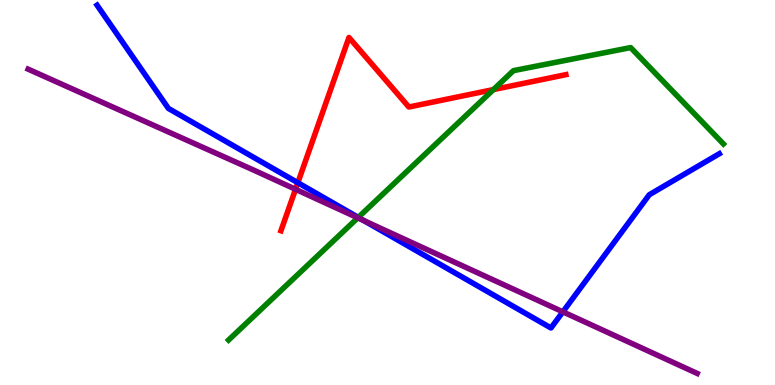[{'lines': ['blue', 'red'], 'intersections': [{'x': 3.84, 'y': 5.25}]}, {'lines': ['green', 'red'], 'intersections': [{'x': 6.37, 'y': 7.67}]}, {'lines': ['purple', 'red'], 'intersections': [{'x': 3.81, 'y': 5.08}]}, {'lines': ['blue', 'green'], 'intersections': [{'x': 4.62, 'y': 4.35}]}, {'lines': ['blue', 'purple'], 'intersections': [{'x': 4.7, 'y': 4.27}, {'x': 7.26, 'y': 1.9}]}, {'lines': ['green', 'purple'], 'intersections': [{'x': 4.62, 'y': 4.34}]}]